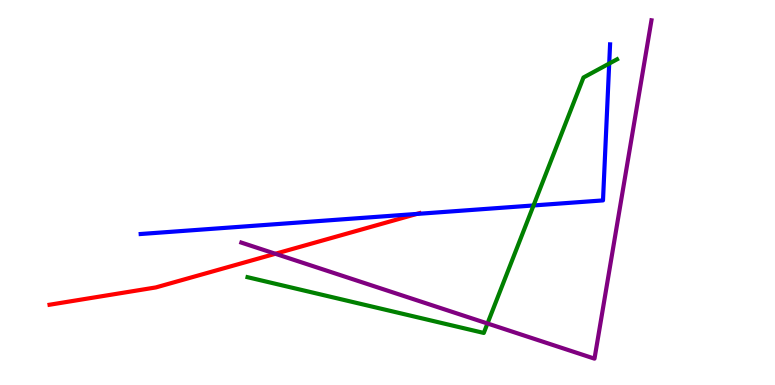[{'lines': ['blue', 'red'], 'intersections': [{'x': 5.38, 'y': 4.44}]}, {'lines': ['green', 'red'], 'intersections': []}, {'lines': ['purple', 'red'], 'intersections': [{'x': 3.55, 'y': 3.41}]}, {'lines': ['blue', 'green'], 'intersections': [{'x': 6.88, 'y': 4.66}, {'x': 7.86, 'y': 8.35}]}, {'lines': ['blue', 'purple'], 'intersections': []}, {'lines': ['green', 'purple'], 'intersections': [{'x': 6.29, 'y': 1.6}]}]